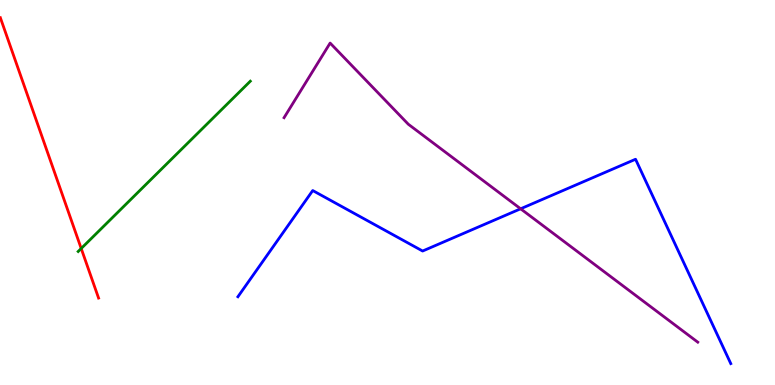[{'lines': ['blue', 'red'], 'intersections': []}, {'lines': ['green', 'red'], 'intersections': [{'x': 1.05, 'y': 3.55}]}, {'lines': ['purple', 'red'], 'intersections': []}, {'lines': ['blue', 'green'], 'intersections': []}, {'lines': ['blue', 'purple'], 'intersections': [{'x': 6.72, 'y': 4.58}]}, {'lines': ['green', 'purple'], 'intersections': []}]